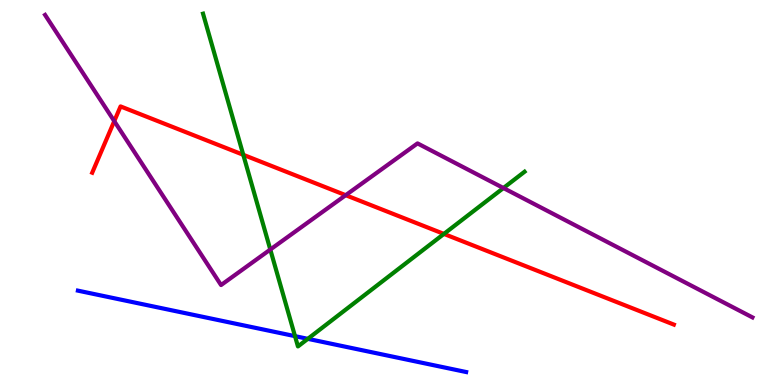[{'lines': ['blue', 'red'], 'intersections': []}, {'lines': ['green', 'red'], 'intersections': [{'x': 3.14, 'y': 5.98}, {'x': 5.73, 'y': 3.92}]}, {'lines': ['purple', 'red'], 'intersections': [{'x': 1.47, 'y': 6.85}, {'x': 4.46, 'y': 4.93}]}, {'lines': ['blue', 'green'], 'intersections': [{'x': 3.81, 'y': 1.27}, {'x': 3.97, 'y': 1.2}]}, {'lines': ['blue', 'purple'], 'intersections': []}, {'lines': ['green', 'purple'], 'intersections': [{'x': 3.49, 'y': 3.52}, {'x': 6.5, 'y': 5.12}]}]